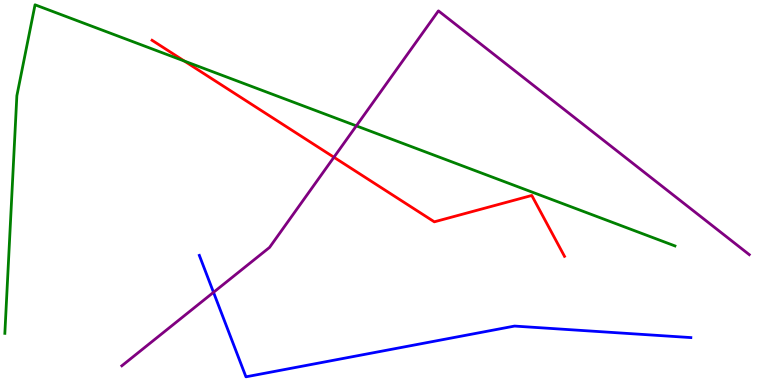[{'lines': ['blue', 'red'], 'intersections': []}, {'lines': ['green', 'red'], 'intersections': [{'x': 2.38, 'y': 8.41}]}, {'lines': ['purple', 'red'], 'intersections': [{'x': 4.31, 'y': 5.92}]}, {'lines': ['blue', 'green'], 'intersections': []}, {'lines': ['blue', 'purple'], 'intersections': [{'x': 2.76, 'y': 2.41}]}, {'lines': ['green', 'purple'], 'intersections': [{'x': 4.6, 'y': 6.73}]}]